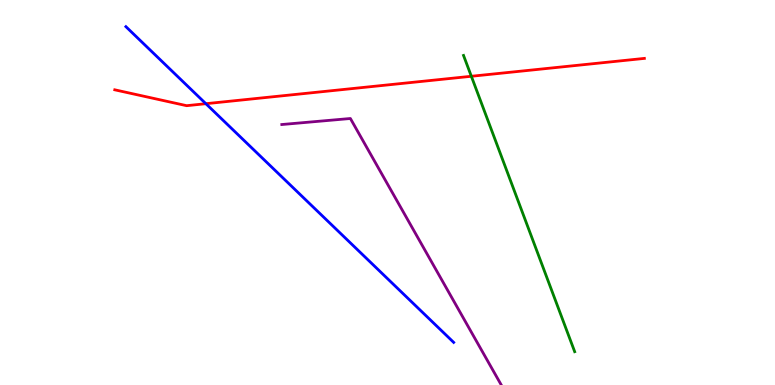[{'lines': ['blue', 'red'], 'intersections': [{'x': 2.66, 'y': 7.31}]}, {'lines': ['green', 'red'], 'intersections': [{'x': 6.08, 'y': 8.02}]}, {'lines': ['purple', 'red'], 'intersections': []}, {'lines': ['blue', 'green'], 'intersections': []}, {'lines': ['blue', 'purple'], 'intersections': []}, {'lines': ['green', 'purple'], 'intersections': []}]